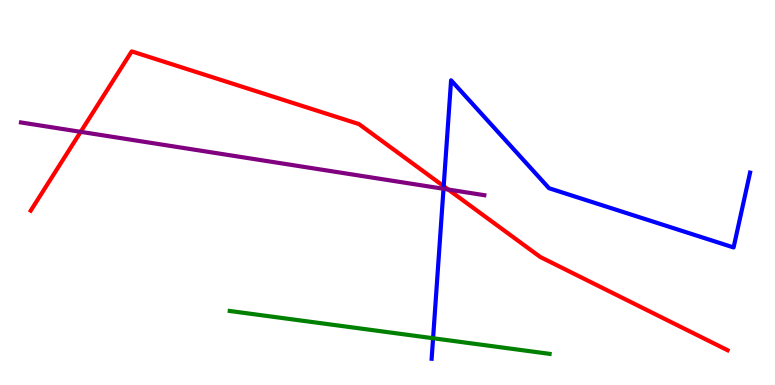[{'lines': ['blue', 'red'], 'intersections': [{'x': 5.73, 'y': 5.16}]}, {'lines': ['green', 'red'], 'intersections': []}, {'lines': ['purple', 'red'], 'intersections': [{'x': 1.04, 'y': 6.58}, {'x': 5.78, 'y': 5.08}]}, {'lines': ['blue', 'green'], 'intersections': [{'x': 5.59, 'y': 1.21}]}, {'lines': ['blue', 'purple'], 'intersections': [{'x': 5.72, 'y': 5.1}]}, {'lines': ['green', 'purple'], 'intersections': []}]